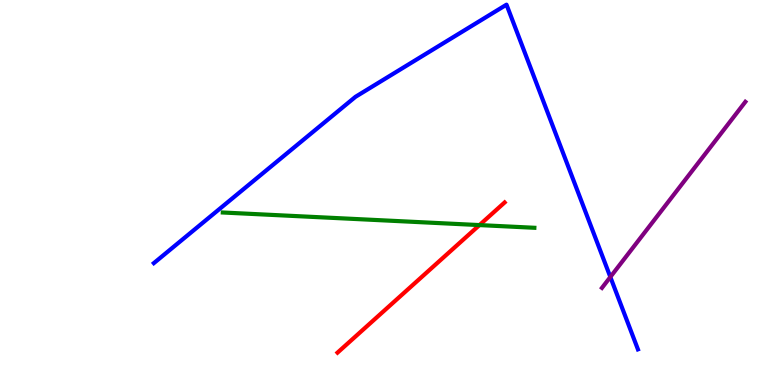[{'lines': ['blue', 'red'], 'intersections': []}, {'lines': ['green', 'red'], 'intersections': [{'x': 6.19, 'y': 4.15}]}, {'lines': ['purple', 'red'], 'intersections': []}, {'lines': ['blue', 'green'], 'intersections': []}, {'lines': ['blue', 'purple'], 'intersections': [{'x': 7.88, 'y': 2.81}]}, {'lines': ['green', 'purple'], 'intersections': []}]